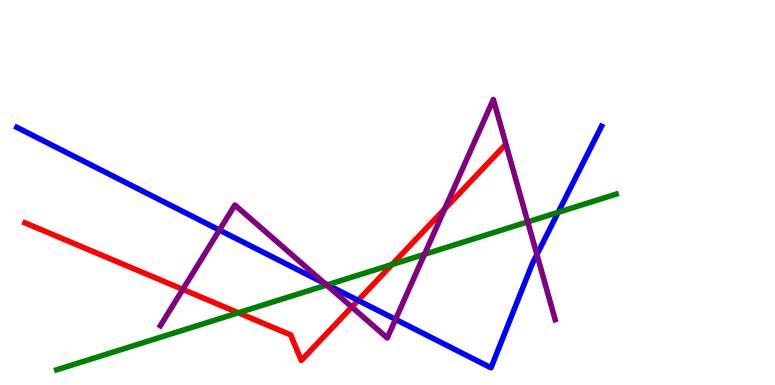[{'lines': ['blue', 'red'], 'intersections': [{'x': 4.62, 'y': 2.2}]}, {'lines': ['green', 'red'], 'intersections': [{'x': 3.07, 'y': 1.88}, {'x': 5.06, 'y': 3.13}]}, {'lines': ['purple', 'red'], 'intersections': [{'x': 2.36, 'y': 2.48}, {'x': 4.54, 'y': 2.03}, {'x': 5.74, 'y': 4.57}]}, {'lines': ['blue', 'green'], 'intersections': [{'x': 4.22, 'y': 2.6}, {'x': 7.2, 'y': 4.48}]}, {'lines': ['blue', 'purple'], 'intersections': [{'x': 2.83, 'y': 4.02}, {'x': 4.19, 'y': 2.64}, {'x': 5.1, 'y': 1.7}, {'x': 6.93, 'y': 3.39}]}, {'lines': ['green', 'purple'], 'intersections': [{'x': 4.21, 'y': 2.6}, {'x': 5.48, 'y': 3.39}, {'x': 6.81, 'y': 4.24}]}]